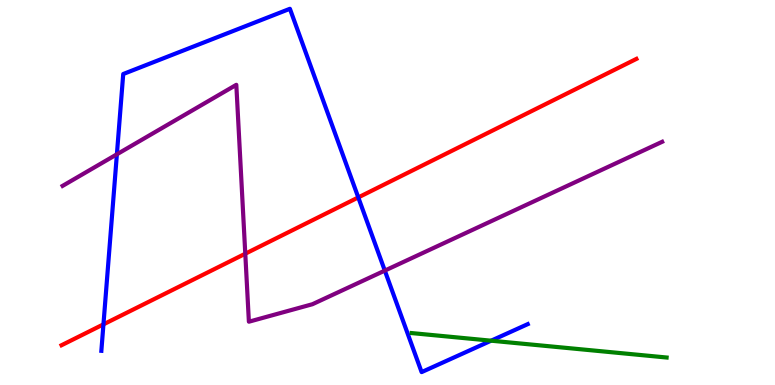[{'lines': ['blue', 'red'], 'intersections': [{'x': 1.33, 'y': 1.58}, {'x': 4.62, 'y': 4.87}]}, {'lines': ['green', 'red'], 'intersections': []}, {'lines': ['purple', 'red'], 'intersections': [{'x': 3.16, 'y': 3.41}]}, {'lines': ['blue', 'green'], 'intersections': [{'x': 6.34, 'y': 1.15}]}, {'lines': ['blue', 'purple'], 'intersections': [{'x': 1.51, 'y': 5.99}, {'x': 4.97, 'y': 2.97}]}, {'lines': ['green', 'purple'], 'intersections': []}]